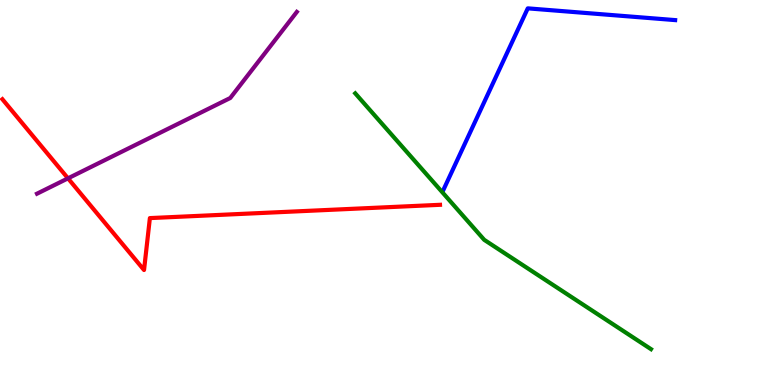[{'lines': ['blue', 'red'], 'intersections': []}, {'lines': ['green', 'red'], 'intersections': []}, {'lines': ['purple', 'red'], 'intersections': [{'x': 0.877, 'y': 5.37}]}, {'lines': ['blue', 'green'], 'intersections': []}, {'lines': ['blue', 'purple'], 'intersections': []}, {'lines': ['green', 'purple'], 'intersections': []}]